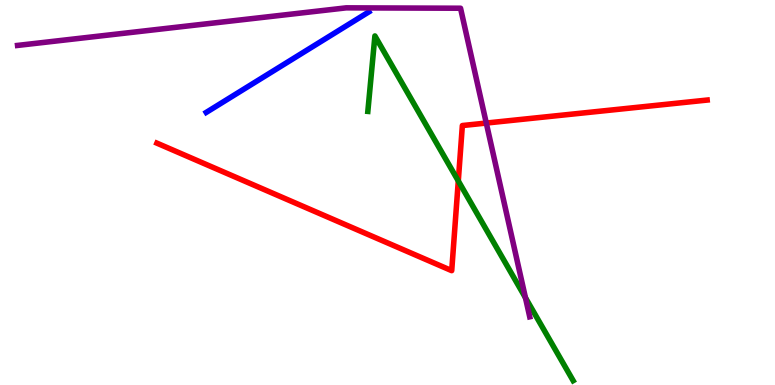[{'lines': ['blue', 'red'], 'intersections': []}, {'lines': ['green', 'red'], 'intersections': [{'x': 5.91, 'y': 5.3}]}, {'lines': ['purple', 'red'], 'intersections': [{'x': 6.27, 'y': 6.8}]}, {'lines': ['blue', 'green'], 'intersections': []}, {'lines': ['blue', 'purple'], 'intersections': []}, {'lines': ['green', 'purple'], 'intersections': [{'x': 6.78, 'y': 2.27}]}]